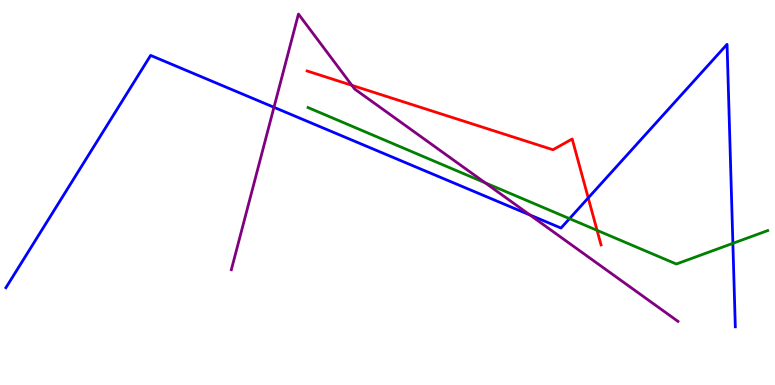[{'lines': ['blue', 'red'], 'intersections': [{'x': 7.59, 'y': 4.86}]}, {'lines': ['green', 'red'], 'intersections': [{'x': 7.7, 'y': 4.02}]}, {'lines': ['purple', 'red'], 'intersections': [{'x': 4.54, 'y': 7.78}]}, {'lines': ['blue', 'green'], 'intersections': [{'x': 7.35, 'y': 4.32}, {'x': 9.46, 'y': 3.68}]}, {'lines': ['blue', 'purple'], 'intersections': [{'x': 3.54, 'y': 7.21}, {'x': 6.84, 'y': 4.42}]}, {'lines': ['green', 'purple'], 'intersections': [{'x': 6.26, 'y': 5.25}]}]